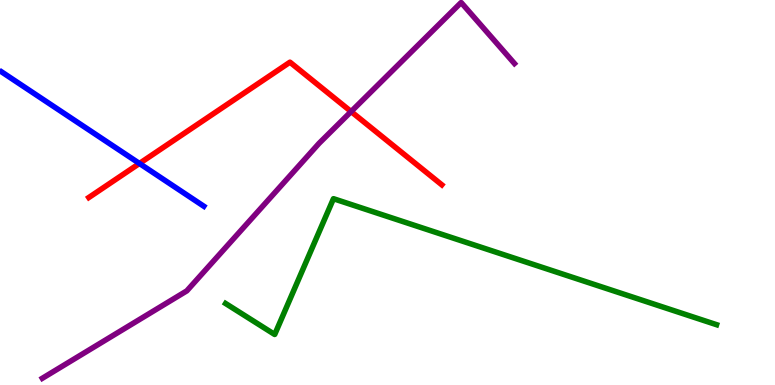[{'lines': ['blue', 'red'], 'intersections': [{'x': 1.8, 'y': 5.75}]}, {'lines': ['green', 'red'], 'intersections': []}, {'lines': ['purple', 'red'], 'intersections': [{'x': 4.53, 'y': 7.1}]}, {'lines': ['blue', 'green'], 'intersections': []}, {'lines': ['blue', 'purple'], 'intersections': []}, {'lines': ['green', 'purple'], 'intersections': []}]